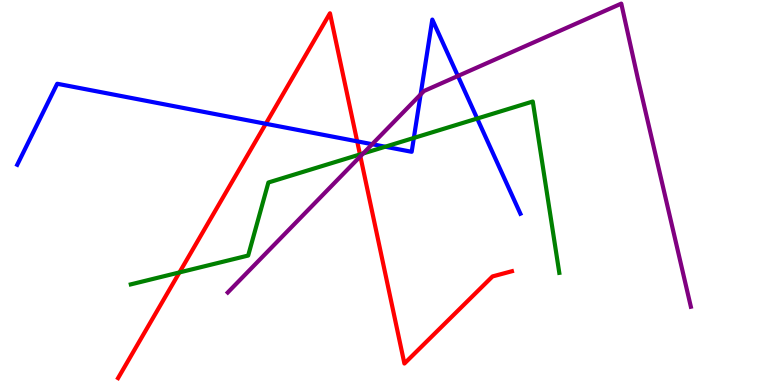[{'lines': ['blue', 'red'], 'intersections': [{'x': 3.43, 'y': 6.78}, {'x': 4.61, 'y': 6.33}]}, {'lines': ['green', 'red'], 'intersections': [{'x': 2.32, 'y': 2.92}, {'x': 4.64, 'y': 5.99}]}, {'lines': ['purple', 'red'], 'intersections': [{'x': 4.65, 'y': 5.94}]}, {'lines': ['blue', 'green'], 'intersections': [{'x': 4.97, 'y': 6.19}, {'x': 5.34, 'y': 6.42}, {'x': 6.16, 'y': 6.92}]}, {'lines': ['blue', 'purple'], 'intersections': [{'x': 4.8, 'y': 6.25}, {'x': 5.43, 'y': 7.55}, {'x': 5.91, 'y': 8.03}]}, {'lines': ['green', 'purple'], 'intersections': [{'x': 4.69, 'y': 6.01}]}]